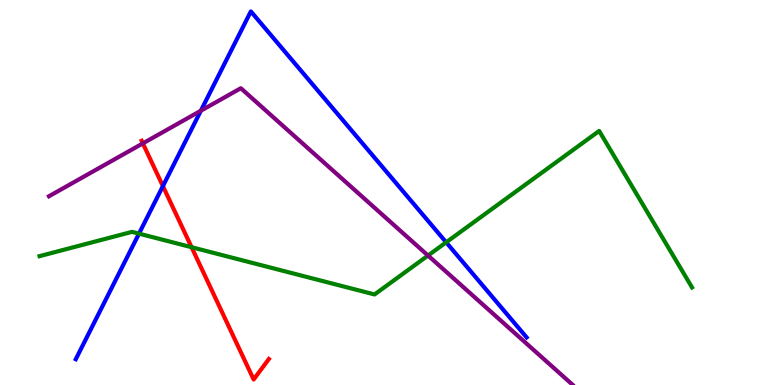[{'lines': ['blue', 'red'], 'intersections': [{'x': 2.1, 'y': 5.17}]}, {'lines': ['green', 'red'], 'intersections': [{'x': 2.47, 'y': 3.58}]}, {'lines': ['purple', 'red'], 'intersections': [{'x': 1.84, 'y': 6.28}]}, {'lines': ['blue', 'green'], 'intersections': [{'x': 1.79, 'y': 3.93}, {'x': 5.76, 'y': 3.71}]}, {'lines': ['blue', 'purple'], 'intersections': [{'x': 2.59, 'y': 7.12}]}, {'lines': ['green', 'purple'], 'intersections': [{'x': 5.52, 'y': 3.36}]}]